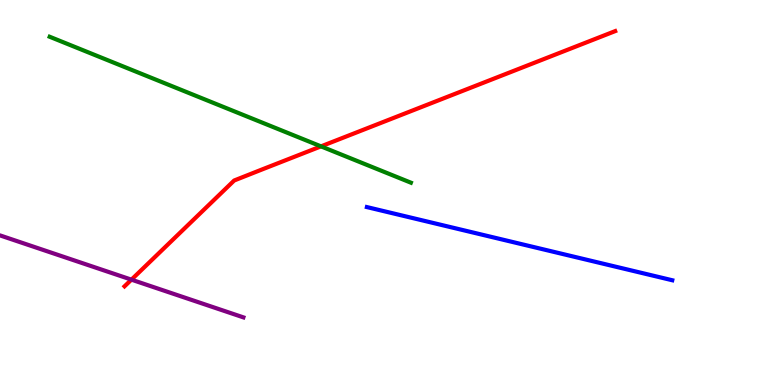[{'lines': ['blue', 'red'], 'intersections': []}, {'lines': ['green', 'red'], 'intersections': [{'x': 4.14, 'y': 6.2}]}, {'lines': ['purple', 'red'], 'intersections': [{'x': 1.7, 'y': 2.74}]}, {'lines': ['blue', 'green'], 'intersections': []}, {'lines': ['blue', 'purple'], 'intersections': []}, {'lines': ['green', 'purple'], 'intersections': []}]